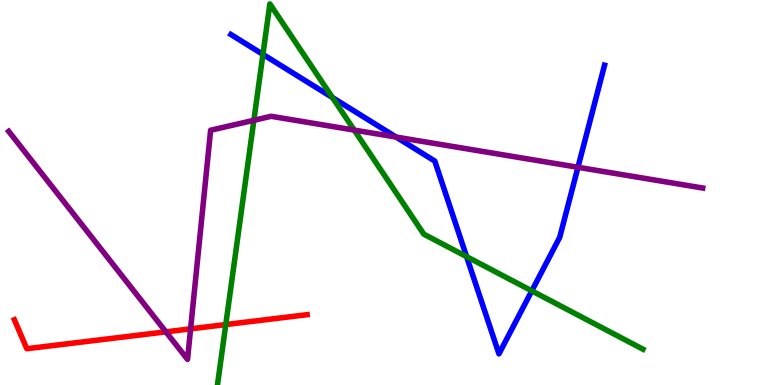[{'lines': ['blue', 'red'], 'intersections': []}, {'lines': ['green', 'red'], 'intersections': [{'x': 2.91, 'y': 1.57}]}, {'lines': ['purple', 'red'], 'intersections': [{'x': 2.14, 'y': 1.38}, {'x': 2.46, 'y': 1.46}]}, {'lines': ['blue', 'green'], 'intersections': [{'x': 3.39, 'y': 8.59}, {'x': 4.29, 'y': 7.47}, {'x': 6.02, 'y': 3.33}, {'x': 6.86, 'y': 2.45}]}, {'lines': ['blue', 'purple'], 'intersections': [{'x': 5.11, 'y': 6.44}, {'x': 7.46, 'y': 5.66}]}, {'lines': ['green', 'purple'], 'intersections': [{'x': 3.28, 'y': 6.88}, {'x': 4.57, 'y': 6.62}]}]